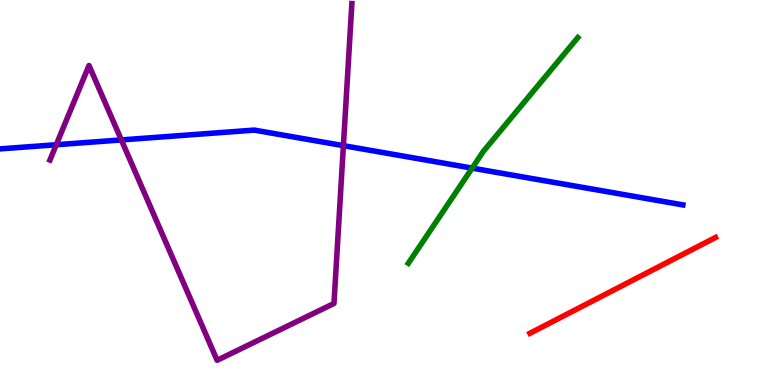[{'lines': ['blue', 'red'], 'intersections': []}, {'lines': ['green', 'red'], 'intersections': []}, {'lines': ['purple', 'red'], 'intersections': []}, {'lines': ['blue', 'green'], 'intersections': [{'x': 6.09, 'y': 5.63}]}, {'lines': ['blue', 'purple'], 'intersections': [{'x': 0.726, 'y': 6.24}, {'x': 1.57, 'y': 6.37}, {'x': 4.43, 'y': 6.22}]}, {'lines': ['green', 'purple'], 'intersections': []}]